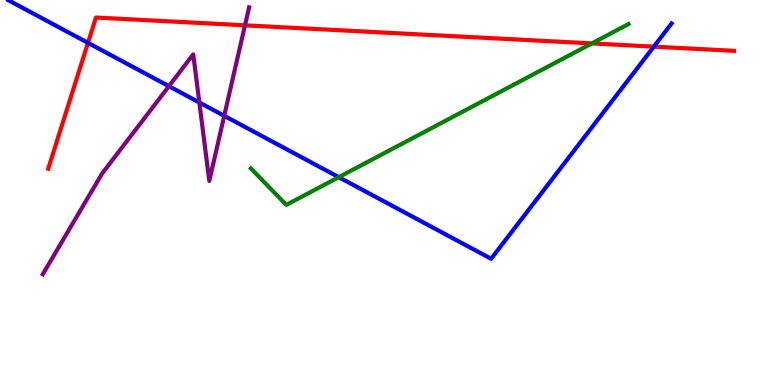[{'lines': ['blue', 'red'], 'intersections': [{'x': 1.14, 'y': 8.89}, {'x': 8.44, 'y': 8.79}]}, {'lines': ['green', 'red'], 'intersections': [{'x': 7.64, 'y': 8.87}]}, {'lines': ['purple', 'red'], 'intersections': [{'x': 3.16, 'y': 9.34}]}, {'lines': ['blue', 'green'], 'intersections': [{'x': 4.37, 'y': 5.4}]}, {'lines': ['blue', 'purple'], 'intersections': [{'x': 2.18, 'y': 7.76}, {'x': 2.57, 'y': 7.34}, {'x': 2.89, 'y': 6.99}]}, {'lines': ['green', 'purple'], 'intersections': []}]